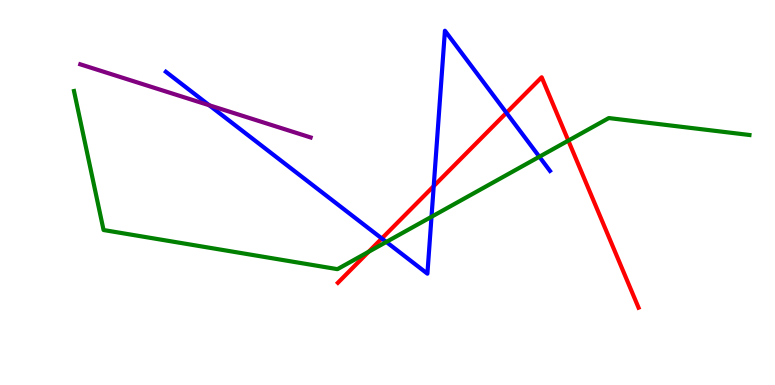[{'lines': ['blue', 'red'], 'intersections': [{'x': 4.93, 'y': 3.81}, {'x': 5.6, 'y': 5.17}, {'x': 6.53, 'y': 7.07}]}, {'lines': ['green', 'red'], 'intersections': [{'x': 4.76, 'y': 3.46}, {'x': 7.33, 'y': 6.35}]}, {'lines': ['purple', 'red'], 'intersections': []}, {'lines': ['blue', 'green'], 'intersections': [{'x': 4.98, 'y': 3.72}, {'x': 5.57, 'y': 4.37}, {'x': 6.96, 'y': 5.93}]}, {'lines': ['blue', 'purple'], 'intersections': [{'x': 2.7, 'y': 7.27}]}, {'lines': ['green', 'purple'], 'intersections': []}]